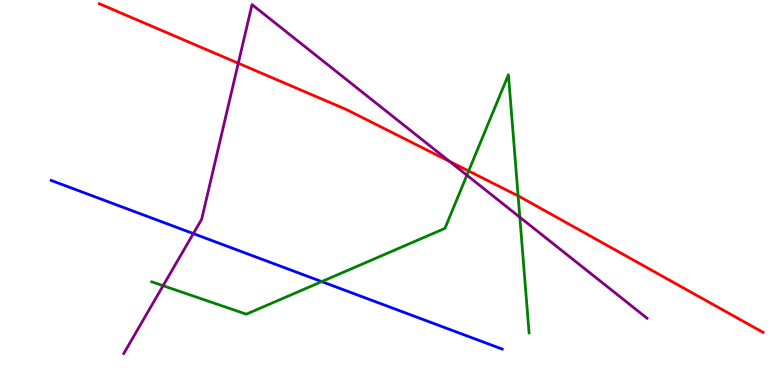[{'lines': ['blue', 'red'], 'intersections': []}, {'lines': ['green', 'red'], 'intersections': [{'x': 6.05, 'y': 5.56}, {'x': 6.69, 'y': 4.91}]}, {'lines': ['purple', 'red'], 'intersections': [{'x': 3.07, 'y': 8.36}, {'x': 5.8, 'y': 5.81}]}, {'lines': ['blue', 'green'], 'intersections': [{'x': 4.15, 'y': 2.69}]}, {'lines': ['blue', 'purple'], 'intersections': [{'x': 2.49, 'y': 3.93}]}, {'lines': ['green', 'purple'], 'intersections': [{'x': 2.1, 'y': 2.58}, {'x': 6.02, 'y': 5.45}, {'x': 6.71, 'y': 4.36}]}]